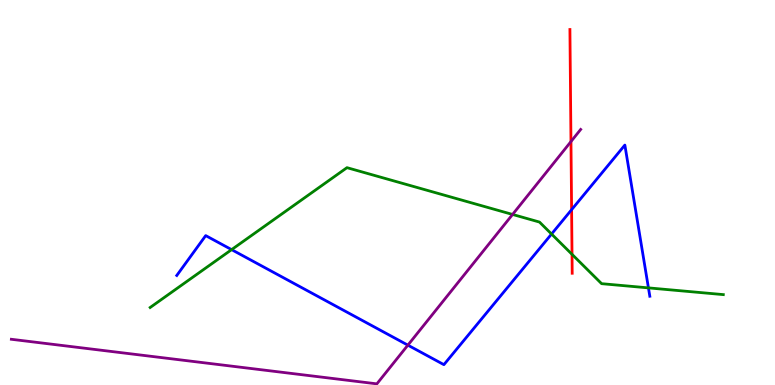[{'lines': ['blue', 'red'], 'intersections': [{'x': 7.38, 'y': 4.55}]}, {'lines': ['green', 'red'], 'intersections': [{'x': 7.38, 'y': 3.39}]}, {'lines': ['purple', 'red'], 'intersections': [{'x': 7.37, 'y': 6.32}]}, {'lines': ['blue', 'green'], 'intersections': [{'x': 2.99, 'y': 3.52}, {'x': 7.12, 'y': 3.92}, {'x': 8.37, 'y': 2.52}]}, {'lines': ['blue', 'purple'], 'intersections': [{'x': 5.26, 'y': 1.04}]}, {'lines': ['green', 'purple'], 'intersections': [{'x': 6.61, 'y': 4.43}]}]